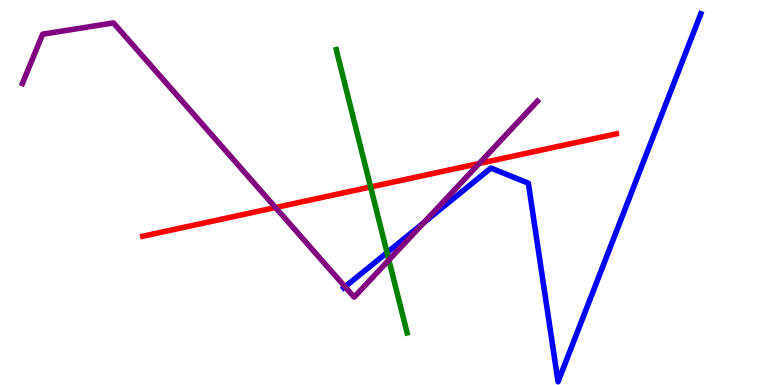[{'lines': ['blue', 'red'], 'intersections': []}, {'lines': ['green', 'red'], 'intersections': [{'x': 4.78, 'y': 5.14}]}, {'lines': ['purple', 'red'], 'intersections': [{'x': 3.55, 'y': 4.61}, {'x': 6.18, 'y': 5.75}]}, {'lines': ['blue', 'green'], 'intersections': [{'x': 4.99, 'y': 3.44}]}, {'lines': ['blue', 'purple'], 'intersections': [{'x': 4.45, 'y': 2.55}, {'x': 5.47, 'y': 4.22}]}, {'lines': ['green', 'purple'], 'intersections': [{'x': 5.02, 'y': 3.25}]}]